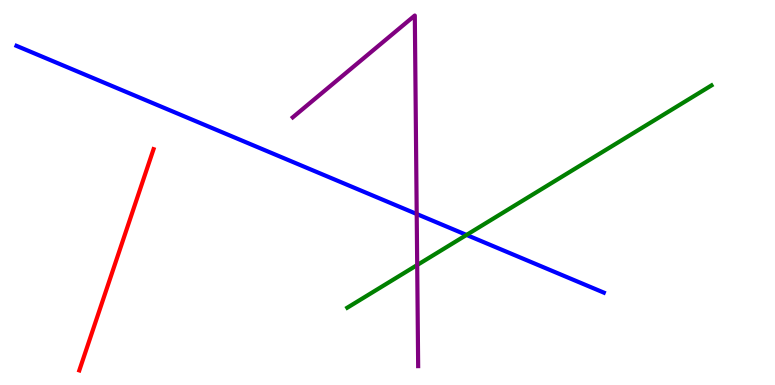[{'lines': ['blue', 'red'], 'intersections': []}, {'lines': ['green', 'red'], 'intersections': []}, {'lines': ['purple', 'red'], 'intersections': []}, {'lines': ['blue', 'green'], 'intersections': [{'x': 6.02, 'y': 3.9}]}, {'lines': ['blue', 'purple'], 'intersections': [{'x': 5.38, 'y': 4.44}]}, {'lines': ['green', 'purple'], 'intersections': [{'x': 5.38, 'y': 3.12}]}]